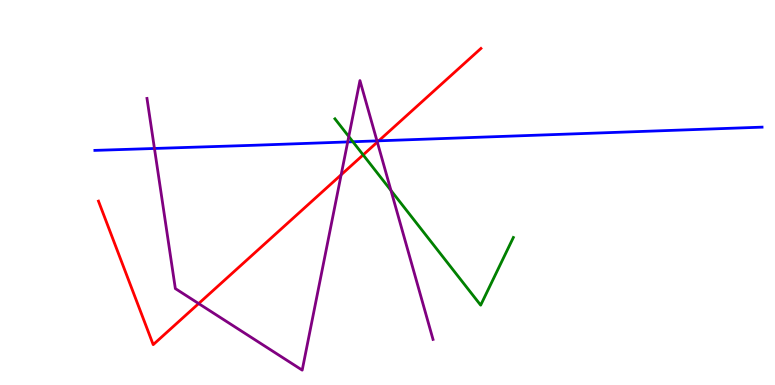[{'lines': ['blue', 'red'], 'intersections': [{'x': 4.89, 'y': 6.34}]}, {'lines': ['green', 'red'], 'intersections': [{'x': 4.69, 'y': 5.98}]}, {'lines': ['purple', 'red'], 'intersections': [{'x': 2.56, 'y': 2.12}, {'x': 4.4, 'y': 5.46}, {'x': 4.87, 'y': 6.31}]}, {'lines': ['blue', 'green'], 'intersections': [{'x': 4.55, 'y': 6.32}]}, {'lines': ['blue', 'purple'], 'intersections': [{'x': 1.99, 'y': 6.14}, {'x': 4.49, 'y': 6.31}, {'x': 4.86, 'y': 6.34}]}, {'lines': ['green', 'purple'], 'intersections': [{'x': 4.5, 'y': 6.45}, {'x': 5.04, 'y': 5.05}]}]